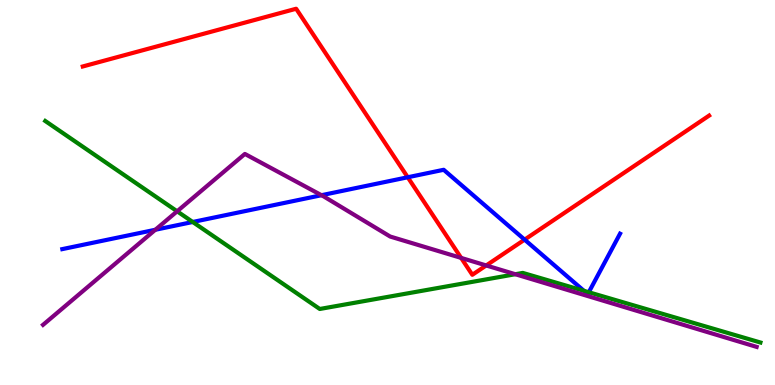[{'lines': ['blue', 'red'], 'intersections': [{'x': 5.26, 'y': 5.4}, {'x': 6.77, 'y': 3.78}]}, {'lines': ['green', 'red'], 'intersections': []}, {'lines': ['purple', 'red'], 'intersections': [{'x': 5.95, 'y': 3.3}, {'x': 6.27, 'y': 3.11}]}, {'lines': ['blue', 'green'], 'intersections': [{'x': 2.49, 'y': 4.23}, {'x': 7.53, 'y': 2.45}, {'x': 7.6, 'y': 2.41}]}, {'lines': ['blue', 'purple'], 'intersections': [{'x': 2.0, 'y': 4.03}, {'x': 4.15, 'y': 4.93}]}, {'lines': ['green', 'purple'], 'intersections': [{'x': 2.29, 'y': 4.51}, {'x': 6.65, 'y': 2.88}]}]